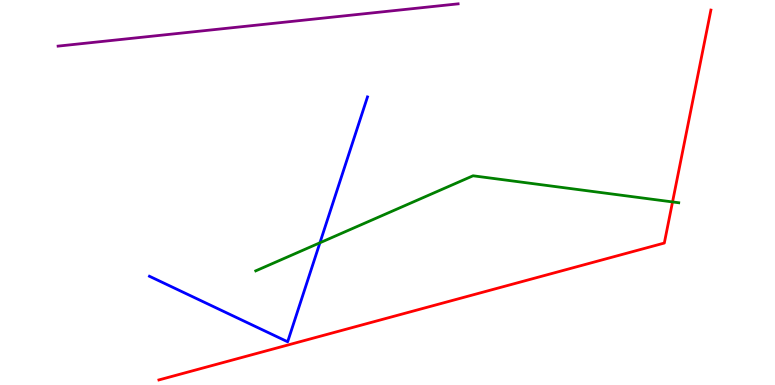[{'lines': ['blue', 'red'], 'intersections': []}, {'lines': ['green', 'red'], 'intersections': [{'x': 8.68, 'y': 4.75}]}, {'lines': ['purple', 'red'], 'intersections': []}, {'lines': ['blue', 'green'], 'intersections': [{'x': 4.13, 'y': 3.69}]}, {'lines': ['blue', 'purple'], 'intersections': []}, {'lines': ['green', 'purple'], 'intersections': []}]